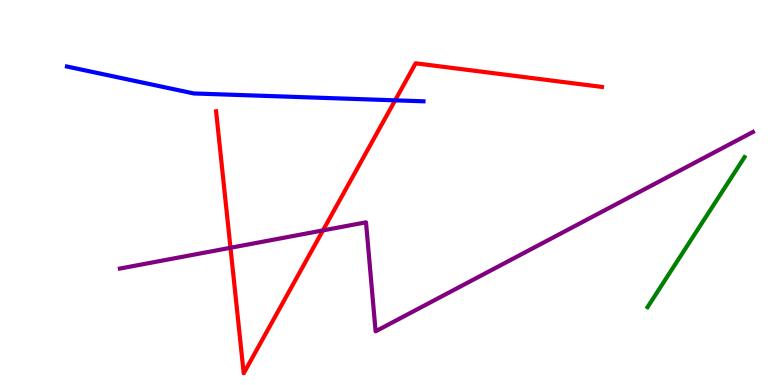[{'lines': ['blue', 'red'], 'intersections': [{'x': 5.1, 'y': 7.39}]}, {'lines': ['green', 'red'], 'intersections': []}, {'lines': ['purple', 'red'], 'intersections': [{'x': 2.97, 'y': 3.56}, {'x': 4.17, 'y': 4.02}]}, {'lines': ['blue', 'green'], 'intersections': []}, {'lines': ['blue', 'purple'], 'intersections': []}, {'lines': ['green', 'purple'], 'intersections': []}]